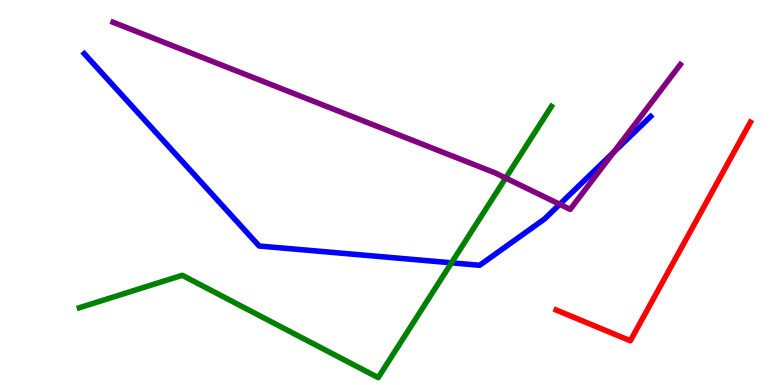[{'lines': ['blue', 'red'], 'intersections': []}, {'lines': ['green', 'red'], 'intersections': []}, {'lines': ['purple', 'red'], 'intersections': []}, {'lines': ['blue', 'green'], 'intersections': [{'x': 5.83, 'y': 3.17}]}, {'lines': ['blue', 'purple'], 'intersections': [{'x': 7.22, 'y': 4.69}, {'x': 7.92, 'y': 6.04}]}, {'lines': ['green', 'purple'], 'intersections': [{'x': 6.52, 'y': 5.38}]}]